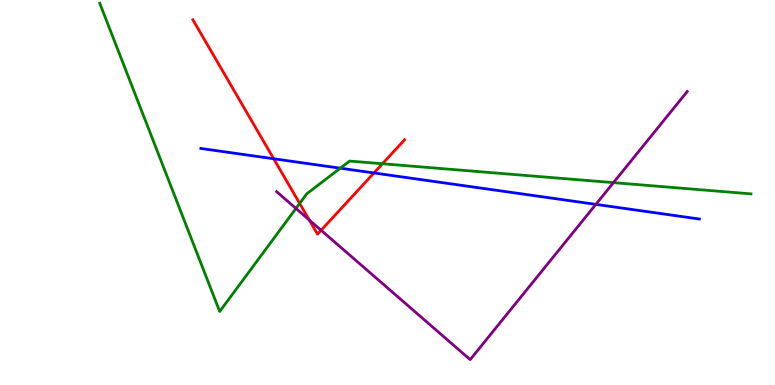[{'lines': ['blue', 'red'], 'intersections': [{'x': 3.53, 'y': 5.88}, {'x': 4.83, 'y': 5.51}]}, {'lines': ['green', 'red'], 'intersections': [{'x': 3.87, 'y': 4.72}, {'x': 4.93, 'y': 5.75}]}, {'lines': ['purple', 'red'], 'intersections': [{'x': 3.99, 'y': 4.28}, {'x': 4.14, 'y': 4.02}]}, {'lines': ['blue', 'green'], 'intersections': [{'x': 4.39, 'y': 5.63}]}, {'lines': ['blue', 'purple'], 'intersections': [{'x': 7.69, 'y': 4.69}]}, {'lines': ['green', 'purple'], 'intersections': [{'x': 3.82, 'y': 4.59}, {'x': 7.92, 'y': 5.26}]}]